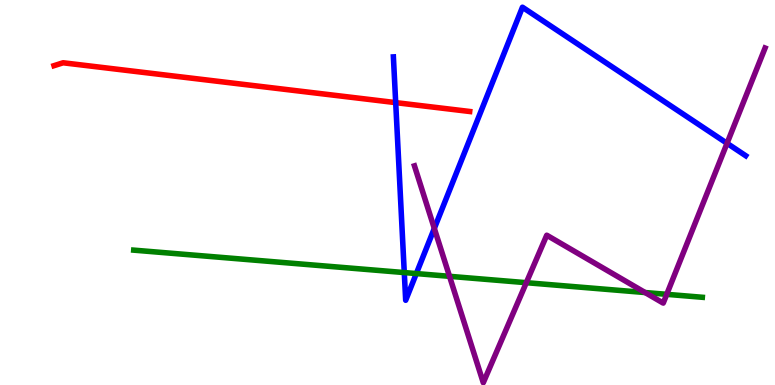[{'lines': ['blue', 'red'], 'intersections': [{'x': 5.11, 'y': 7.33}]}, {'lines': ['green', 'red'], 'intersections': []}, {'lines': ['purple', 'red'], 'intersections': []}, {'lines': ['blue', 'green'], 'intersections': [{'x': 5.22, 'y': 2.92}, {'x': 5.37, 'y': 2.89}]}, {'lines': ['blue', 'purple'], 'intersections': [{'x': 5.6, 'y': 4.07}, {'x': 9.38, 'y': 6.28}]}, {'lines': ['green', 'purple'], 'intersections': [{'x': 5.8, 'y': 2.82}, {'x': 6.79, 'y': 2.66}, {'x': 8.32, 'y': 2.4}, {'x': 8.6, 'y': 2.36}]}]